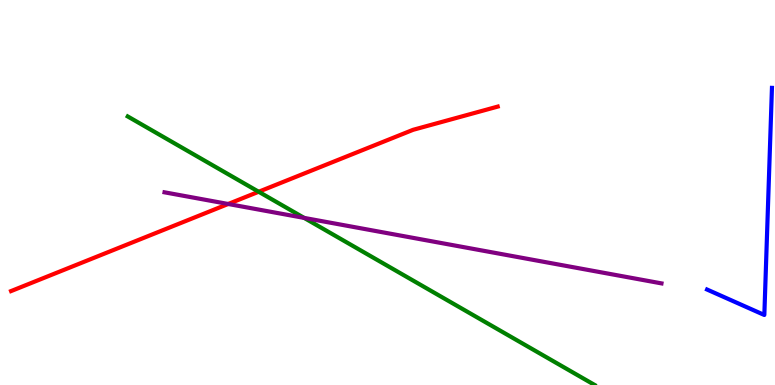[{'lines': ['blue', 'red'], 'intersections': []}, {'lines': ['green', 'red'], 'intersections': [{'x': 3.34, 'y': 5.02}]}, {'lines': ['purple', 'red'], 'intersections': [{'x': 2.94, 'y': 4.7}]}, {'lines': ['blue', 'green'], 'intersections': []}, {'lines': ['blue', 'purple'], 'intersections': []}, {'lines': ['green', 'purple'], 'intersections': [{'x': 3.92, 'y': 4.34}]}]